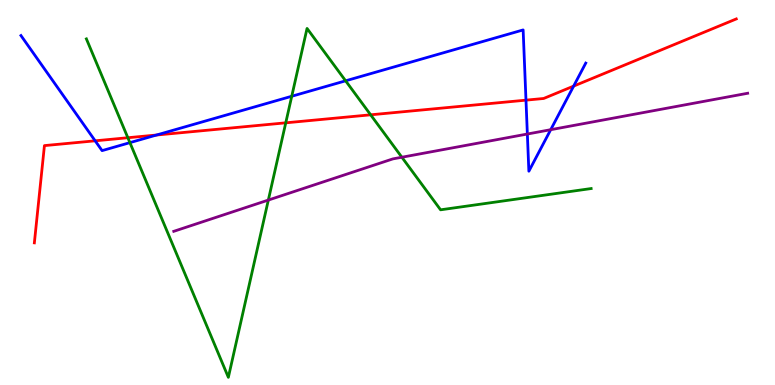[{'lines': ['blue', 'red'], 'intersections': [{'x': 1.23, 'y': 6.34}, {'x': 2.02, 'y': 6.49}, {'x': 6.79, 'y': 7.4}, {'x': 7.4, 'y': 7.76}]}, {'lines': ['green', 'red'], 'intersections': [{'x': 1.65, 'y': 6.42}, {'x': 3.69, 'y': 6.81}, {'x': 4.78, 'y': 7.02}]}, {'lines': ['purple', 'red'], 'intersections': []}, {'lines': ['blue', 'green'], 'intersections': [{'x': 1.68, 'y': 6.29}, {'x': 3.76, 'y': 7.5}, {'x': 4.46, 'y': 7.9}]}, {'lines': ['blue', 'purple'], 'intersections': [{'x': 6.8, 'y': 6.52}, {'x': 7.11, 'y': 6.63}]}, {'lines': ['green', 'purple'], 'intersections': [{'x': 3.46, 'y': 4.8}, {'x': 5.19, 'y': 5.92}]}]